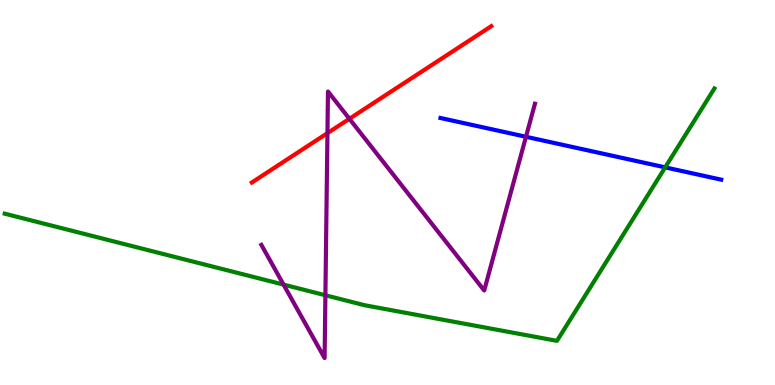[{'lines': ['blue', 'red'], 'intersections': []}, {'lines': ['green', 'red'], 'intersections': []}, {'lines': ['purple', 'red'], 'intersections': [{'x': 4.23, 'y': 6.54}, {'x': 4.51, 'y': 6.91}]}, {'lines': ['blue', 'green'], 'intersections': [{'x': 8.58, 'y': 5.65}]}, {'lines': ['blue', 'purple'], 'intersections': [{'x': 6.79, 'y': 6.45}]}, {'lines': ['green', 'purple'], 'intersections': [{'x': 3.66, 'y': 2.61}, {'x': 4.2, 'y': 2.33}]}]